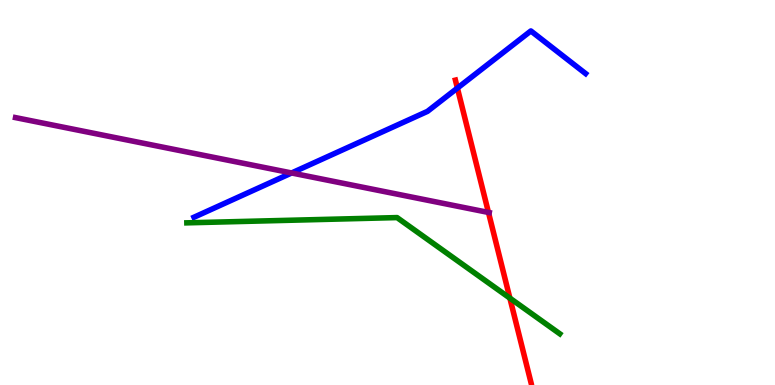[{'lines': ['blue', 'red'], 'intersections': [{'x': 5.9, 'y': 7.71}]}, {'lines': ['green', 'red'], 'intersections': [{'x': 6.58, 'y': 2.26}]}, {'lines': ['purple', 'red'], 'intersections': [{'x': 6.3, 'y': 4.48}]}, {'lines': ['blue', 'green'], 'intersections': []}, {'lines': ['blue', 'purple'], 'intersections': [{'x': 3.76, 'y': 5.51}]}, {'lines': ['green', 'purple'], 'intersections': []}]